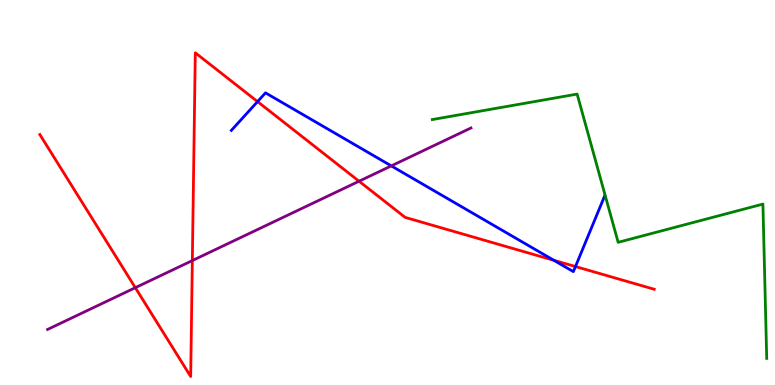[{'lines': ['blue', 'red'], 'intersections': [{'x': 3.32, 'y': 7.36}, {'x': 7.15, 'y': 3.24}, {'x': 7.43, 'y': 3.08}]}, {'lines': ['green', 'red'], 'intersections': []}, {'lines': ['purple', 'red'], 'intersections': [{'x': 1.75, 'y': 2.53}, {'x': 2.48, 'y': 3.23}, {'x': 4.63, 'y': 5.29}]}, {'lines': ['blue', 'green'], 'intersections': []}, {'lines': ['blue', 'purple'], 'intersections': [{'x': 5.05, 'y': 5.69}]}, {'lines': ['green', 'purple'], 'intersections': []}]